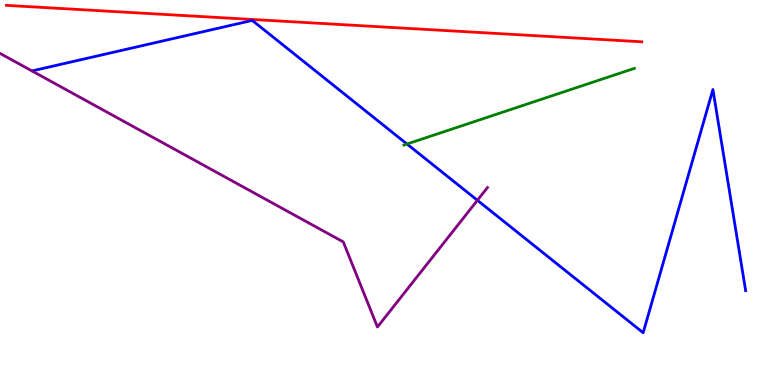[{'lines': ['blue', 'red'], 'intersections': []}, {'lines': ['green', 'red'], 'intersections': []}, {'lines': ['purple', 'red'], 'intersections': []}, {'lines': ['blue', 'green'], 'intersections': [{'x': 5.25, 'y': 6.26}]}, {'lines': ['blue', 'purple'], 'intersections': [{'x': 6.16, 'y': 4.8}]}, {'lines': ['green', 'purple'], 'intersections': []}]